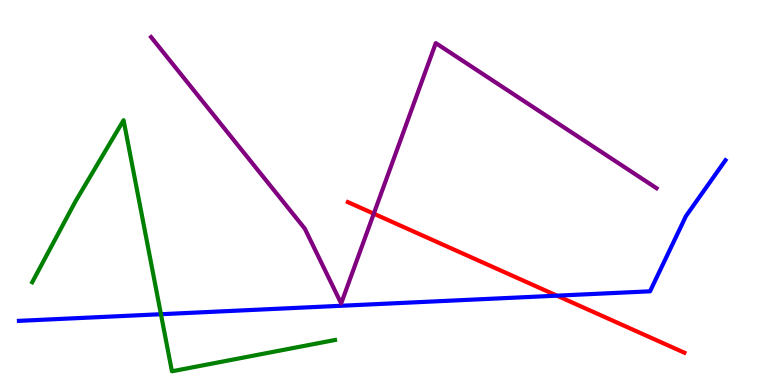[{'lines': ['blue', 'red'], 'intersections': [{'x': 7.19, 'y': 2.32}]}, {'lines': ['green', 'red'], 'intersections': []}, {'lines': ['purple', 'red'], 'intersections': [{'x': 4.82, 'y': 4.45}]}, {'lines': ['blue', 'green'], 'intersections': [{'x': 2.08, 'y': 1.84}]}, {'lines': ['blue', 'purple'], 'intersections': []}, {'lines': ['green', 'purple'], 'intersections': []}]